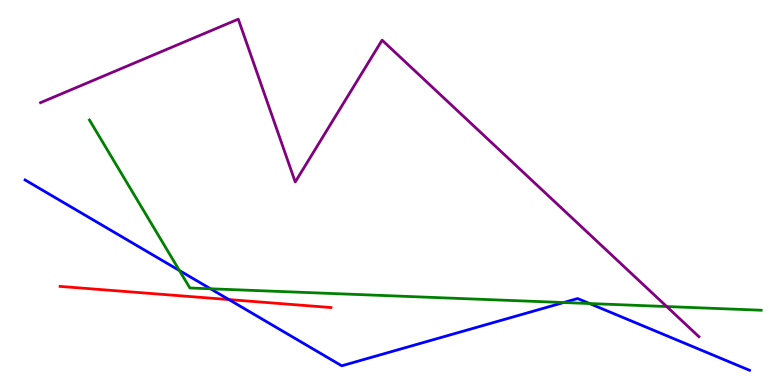[{'lines': ['blue', 'red'], 'intersections': [{'x': 2.95, 'y': 2.22}]}, {'lines': ['green', 'red'], 'intersections': []}, {'lines': ['purple', 'red'], 'intersections': []}, {'lines': ['blue', 'green'], 'intersections': [{'x': 2.32, 'y': 2.97}, {'x': 2.72, 'y': 2.5}, {'x': 7.27, 'y': 2.14}, {'x': 7.61, 'y': 2.12}]}, {'lines': ['blue', 'purple'], 'intersections': []}, {'lines': ['green', 'purple'], 'intersections': [{'x': 8.6, 'y': 2.04}]}]